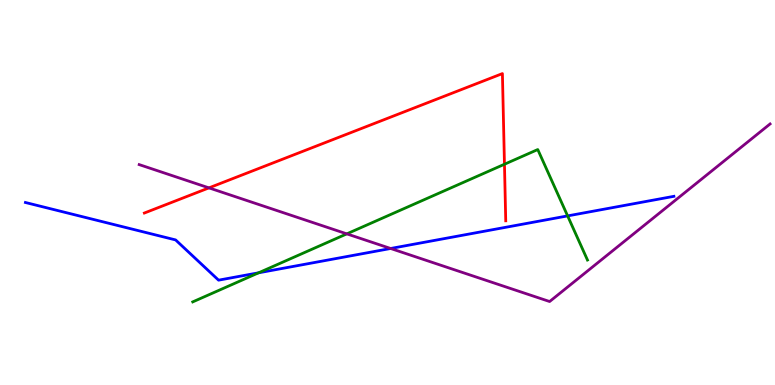[{'lines': ['blue', 'red'], 'intersections': []}, {'lines': ['green', 'red'], 'intersections': [{'x': 6.51, 'y': 5.73}]}, {'lines': ['purple', 'red'], 'intersections': [{'x': 2.7, 'y': 5.12}]}, {'lines': ['blue', 'green'], 'intersections': [{'x': 3.34, 'y': 2.91}, {'x': 7.32, 'y': 4.39}]}, {'lines': ['blue', 'purple'], 'intersections': [{'x': 5.04, 'y': 3.55}]}, {'lines': ['green', 'purple'], 'intersections': [{'x': 4.47, 'y': 3.93}]}]